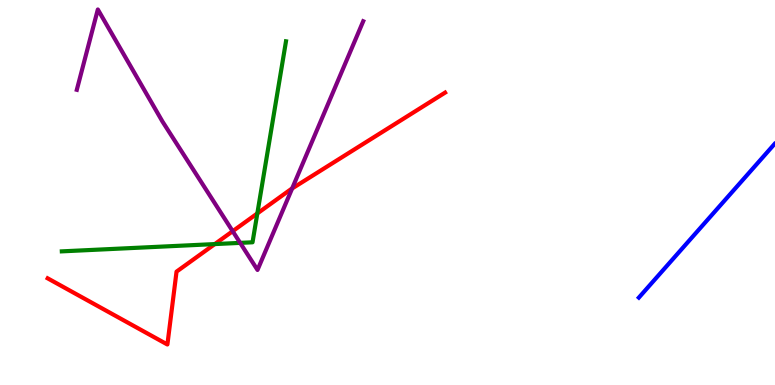[{'lines': ['blue', 'red'], 'intersections': []}, {'lines': ['green', 'red'], 'intersections': [{'x': 2.77, 'y': 3.66}, {'x': 3.32, 'y': 4.46}]}, {'lines': ['purple', 'red'], 'intersections': [{'x': 3.0, 'y': 3.99}, {'x': 3.77, 'y': 5.11}]}, {'lines': ['blue', 'green'], 'intersections': []}, {'lines': ['blue', 'purple'], 'intersections': []}, {'lines': ['green', 'purple'], 'intersections': [{'x': 3.1, 'y': 3.69}]}]